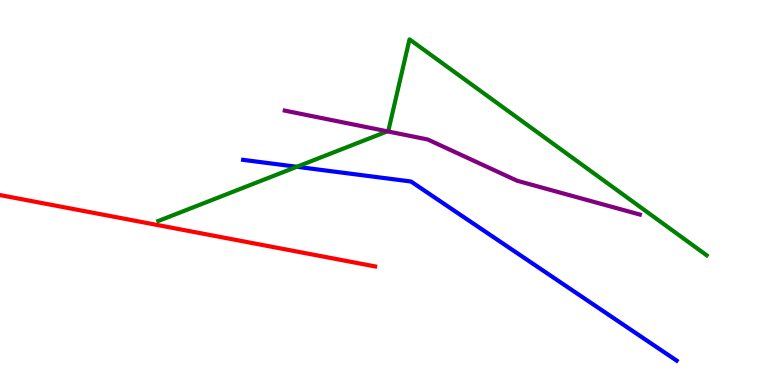[{'lines': ['blue', 'red'], 'intersections': []}, {'lines': ['green', 'red'], 'intersections': []}, {'lines': ['purple', 'red'], 'intersections': []}, {'lines': ['blue', 'green'], 'intersections': [{'x': 3.83, 'y': 5.67}]}, {'lines': ['blue', 'purple'], 'intersections': []}, {'lines': ['green', 'purple'], 'intersections': [{'x': 5.0, 'y': 6.59}]}]